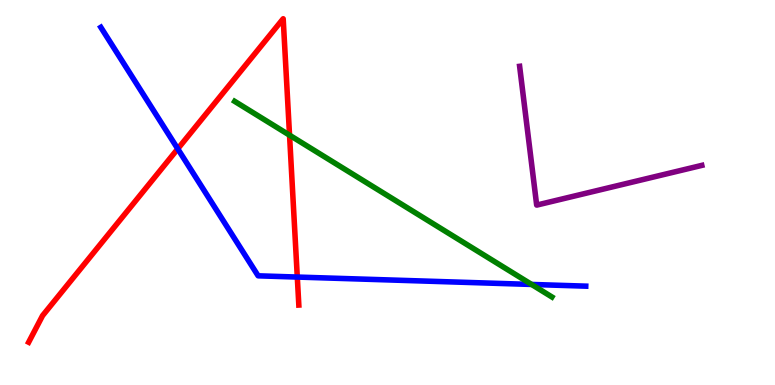[{'lines': ['blue', 'red'], 'intersections': [{'x': 2.29, 'y': 6.13}, {'x': 3.84, 'y': 2.8}]}, {'lines': ['green', 'red'], 'intersections': [{'x': 3.74, 'y': 6.49}]}, {'lines': ['purple', 'red'], 'intersections': []}, {'lines': ['blue', 'green'], 'intersections': [{'x': 6.86, 'y': 2.61}]}, {'lines': ['blue', 'purple'], 'intersections': []}, {'lines': ['green', 'purple'], 'intersections': []}]